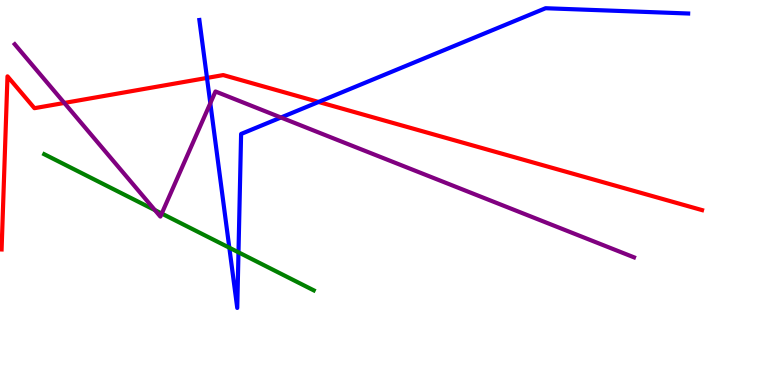[{'lines': ['blue', 'red'], 'intersections': [{'x': 2.67, 'y': 7.98}, {'x': 4.11, 'y': 7.35}]}, {'lines': ['green', 'red'], 'intersections': []}, {'lines': ['purple', 'red'], 'intersections': [{'x': 0.83, 'y': 7.33}]}, {'lines': ['blue', 'green'], 'intersections': [{'x': 2.96, 'y': 3.57}, {'x': 3.08, 'y': 3.45}]}, {'lines': ['blue', 'purple'], 'intersections': [{'x': 2.71, 'y': 7.32}, {'x': 3.63, 'y': 6.95}]}, {'lines': ['green', 'purple'], 'intersections': [{'x': 2.0, 'y': 4.54}, {'x': 2.09, 'y': 4.45}]}]